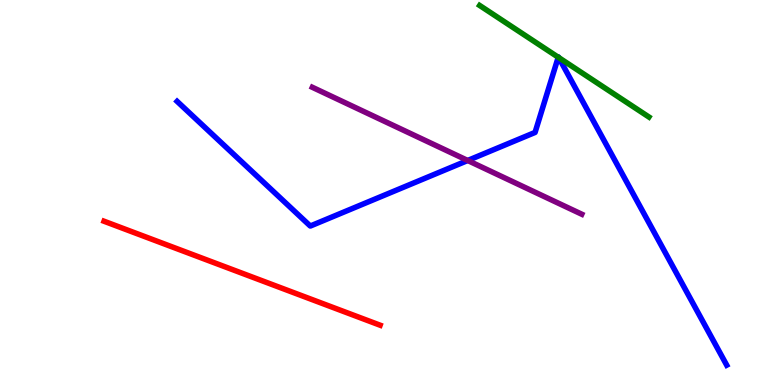[{'lines': ['blue', 'red'], 'intersections': []}, {'lines': ['green', 'red'], 'intersections': []}, {'lines': ['purple', 'red'], 'intersections': []}, {'lines': ['blue', 'green'], 'intersections': [{'x': 7.2, 'y': 8.51}, {'x': 7.21, 'y': 8.5}]}, {'lines': ['blue', 'purple'], 'intersections': [{'x': 6.03, 'y': 5.83}]}, {'lines': ['green', 'purple'], 'intersections': []}]